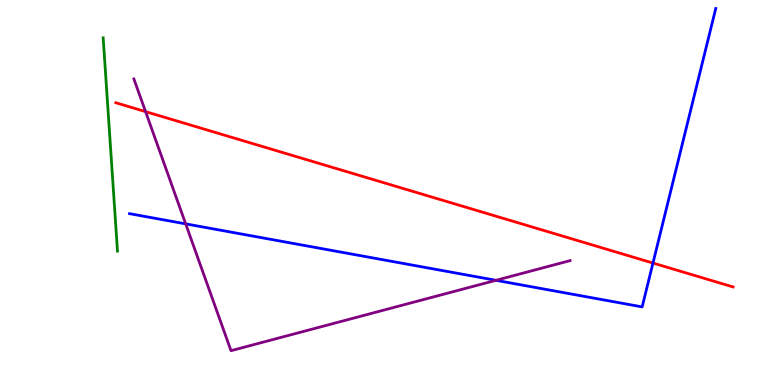[{'lines': ['blue', 'red'], 'intersections': [{'x': 8.43, 'y': 3.17}]}, {'lines': ['green', 'red'], 'intersections': []}, {'lines': ['purple', 'red'], 'intersections': [{'x': 1.88, 'y': 7.1}]}, {'lines': ['blue', 'green'], 'intersections': []}, {'lines': ['blue', 'purple'], 'intersections': [{'x': 2.4, 'y': 4.19}, {'x': 6.4, 'y': 2.72}]}, {'lines': ['green', 'purple'], 'intersections': []}]